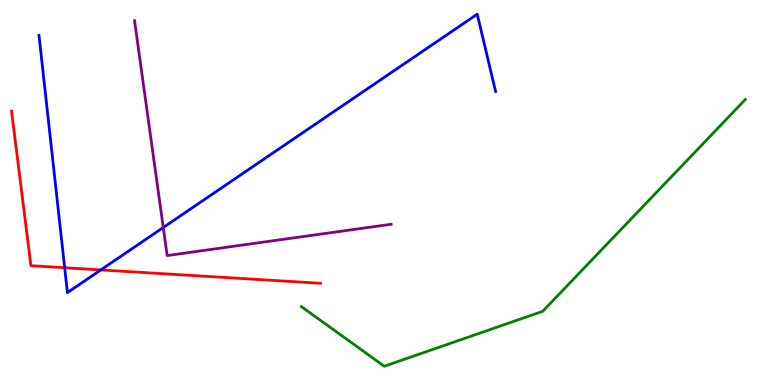[{'lines': ['blue', 'red'], 'intersections': [{'x': 0.834, 'y': 3.05}, {'x': 1.3, 'y': 2.99}]}, {'lines': ['green', 'red'], 'intersections': []}, {'lines': ['purple', 'red'], 'intersections': []}, {'lines': ['blue', 'green'], 'intersections': []}, {'lines': ['blue', 'purple'], 'intersections': [{'x': 2.11, 'y': 4.09}]}, {'lines': ['green', 'purple'], 'intersections': []}]